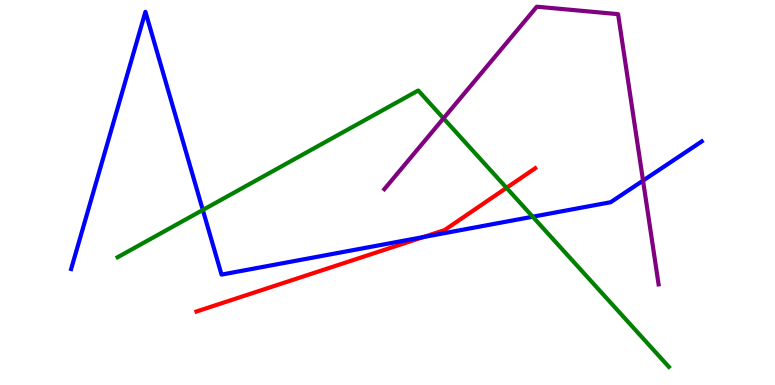[{'lines': ['blue', 'red'], 'intersections': [{'x': 5.46, 'y': 3.84}]}, {'lines': ['green', 'red'], 'intersections': [{'x': 6.54, 'y': 5.12}]}, {'lines': ['purple', 'red'], 'intersections': []}, {'lines': ['blue', 'green'], 'intersections': [{'x': 2.62, 'y': 4.55}, {'x': 6.87, 'y': 4.37}]}, {'lines': ['blue', 'purple'], 'intersections': [{'x': 8.3, 'y': 5.31}]}, {'lines': ['green', 'purple'], 'intersections': [{'x': 5.72, 'y': 6.93}]}]